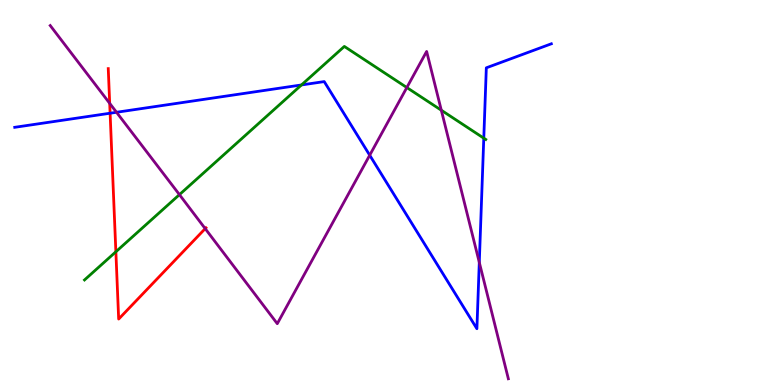[{'lines': ['blue', 'red'], 'intersections': [{'x': 1.42, 'y': 7.06}]}, {'lines': ['green', 'red'], 'intersections': [{'x': 1.5, 'y': 3.46}]}, {'lines': ['purple', 'red'], 'intersections': [{'x': 1.42, 'y': 7.32}, {'x': 2.65, 'y': 4.06}]}, {'lines': ['blue', 'green'], 'intersections': [{'x': 3.89, 'y': 7.79}, {'x': 6.24, 'y': 6.41}]}, {'lines': ['blue', 'purple'], 'intersections': [{'x': 1.5, 'y': 7.08}, {'x': 4.77, 'y': 5.97}, {'x': 6.18, 'y': 3.18}]}, {'lines': ['green', 'purple'], 'intersections': [{'x': 2.32, 'y': 4.94}, {'x': 5.25, 'y': 7.73}, {'x': 5.69, 'y': 7.14}]}]